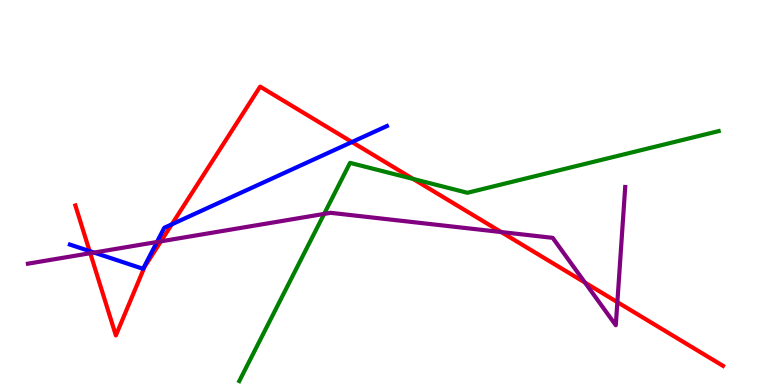[{'lines': ['blue', 'red'], 'intersections': [{'x': 1.16, 'y': 3.48}, {'x': 2.22, 'y': 4.17}, {'x': 4.54, 'y': 6.31}]}, {'lines': ['green', 'red'], 'intersections': [{'x': 5.33, 'y': 5.35}]}, {'lines': ['purple', 'red'], 'intersections': [{'x': 1.16, 'y': 3.42}, {'x': 2.08, 'y': 3.73}, {'x': 6.47, 'y': 3.97}, {'x': 7.55, 'y': 2.66}, {'x': 7.97, 'y': 2.15}]}, {'lines': ['blue', 'green'], 'intersections': []}, {'lines': ['blue', 'purple'], 'intersections': [{'x': 1.21, 'y': 3.44}, {'x': 2.03, 'y': 3.71}]}, {'lines': ['green', 'purple'], 'intersections': [{'x': 4.18, 'y': 4.44}]}]